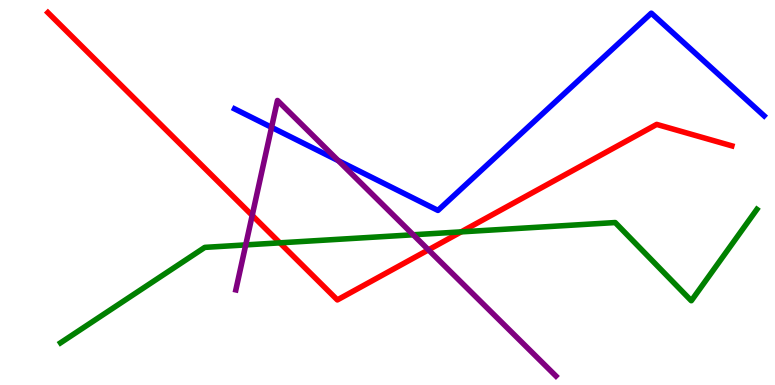[{'lines': ['blue', 'red'], 'intersections': []}, {'lines': ['green', 'red'], 'intersections': [{'x': 3.61, 'y': 3.69}, {'x': 5.95, 'y': 3.98}]}, {'lines': ['purple', 'red'], 'intersections': [{'x': 3.25, 'y': 4.41}, {'x': 5.53, 'y': 3.51}]}, {'lines': ['blue', 'green'], 'intersections': []}, {'lines': ['blue', 'purple'], 'intersections': [{'x': 3.5, 'y': 6.69}, {'x': 4.36, 'y': 5.83}]}, {'lines': ['green', 'purple'], 'intersections': [{'x': 3.17, 'y': 3.64}, {'x': 5.33, 'y': 3.9}]}]